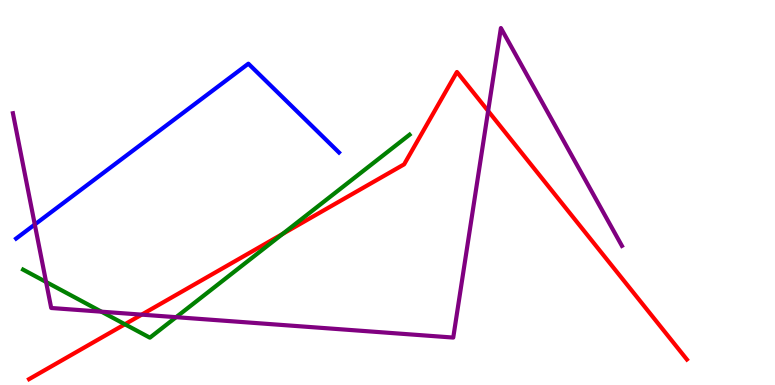[{'lines': ['blue', 'red'], 'intersections': []}, {'lines': ['green', 'red'], 'intersections': [{'x': 1.61, 'y': 1.58}, {'x': 3.65, 'y': 3.92}]}, {'lines': ['purple', 'red'], 'intersections': [{'x': 1.83, 'y': 1.83}, {'x': 6.3, 'y': 7.12}]}, {'lines': ['blue', 'green'], 'intersections': []}, {'lines': ['blue', 'purple'], 'intersections': [{'x': 0.449, 'y': 4.17}]}, {'lines': ['green', 'purple'], 'intersections': [{'x': 0.595, 'y': 2.68}, {'x': 1.31, 'y': 1.9}, {'x': 2.27, 'y': 1.76}]}]